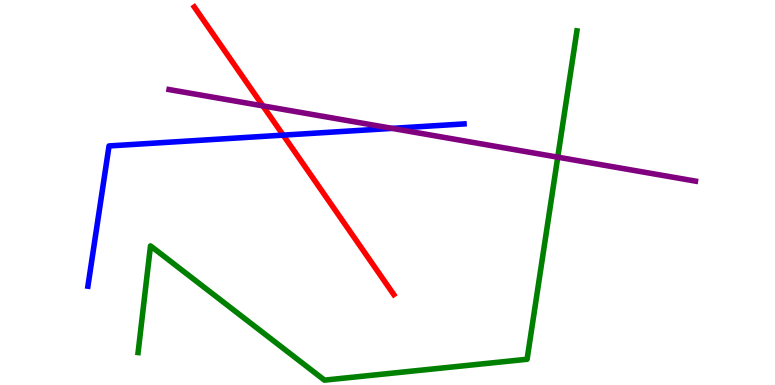[{'lines': ['blue', 'red'], 'intersections': [{'x': 3.65, 'y': 6.49}]}, {'lines': ['green', 'red'], 'intersections': []}, {'lines': ['purple', 'red'], 'intersections': [{'x': 3.39, 'y': 7.25}]}, {'lines': ['blue', 'green'], 'intersections': []}, {'lines': ['blue', 'purple'], 'intersections': [{'x': 5.06, 'y': 6.67}]}, {'lines': ['green', 'purple'], 'intersections': [{'x': 7.2, 'y': 5.92}]}]